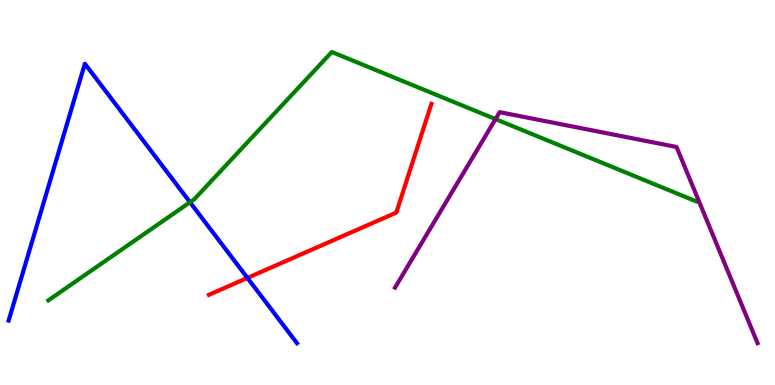[{'lines': ['blue', 'red'], 'intersections': [{'x': 3.19, 'y': 2.78}]}, {'lines': ['green', 'red'], 'intersections': []}, {'lines': ['purple', 'red'], 'intersections': []}, {'lines': ['blue', 'green'], 'intersections': [{'x': 2.45, 'y': 4.75}]}, {'lines': ['blue', 'purple'], 'intersections': []}, {'lines': ['green', 'purple'], 'intersections': [{'x': 6.39, 'y': 6.91}]}]